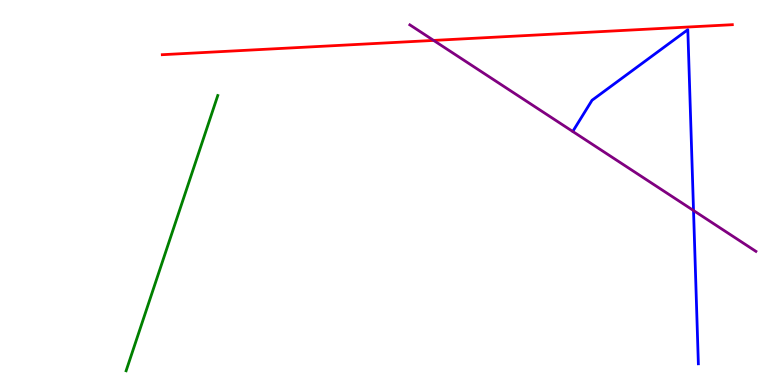[{'lines': ['blue', 'red'], 'intersections': []}, {'lines': ['green', 'red'], 'intersections': []}, {'lines': ['purple', 'red'], 'intersections': [{'x': 5.6, 'y': 8.95}]}, {'lines': ['blue', 'green'], 'intersections': []}, {'lines': ['blue', 'purple'], 'intersections': [{'x': 8.95, 'y': 4.53}]}, {'lines': ['green', 'purple'], 'intersections': []}]